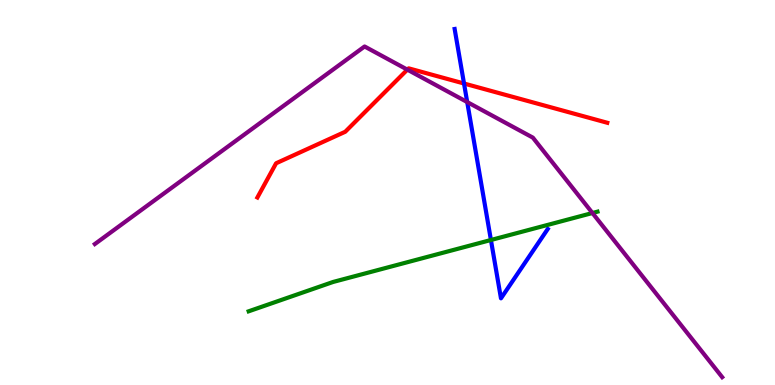[{'lines': ['blue', 'red'], 'intersections': [{'x': 5.99, 'y': 7.83}]}, {'lines': ['green', 'red'], 'intersections': []}, {'lines': ['purple', 'red'], 'intersections': [{'x': 5.26, 'y': 8.19}]}, {'lines': ['blue', 'green'], 'intersections': [{'x': 6.33, 'y': 3.77}]}, {'lines': ['blue', 'purple'], 'intersections': [{'x': 6.03, 'y': 7.35}]}, {'lines': ['green', 'purple'], 'intersections': [{'x': 7.64, 'y': 4.47}]}]